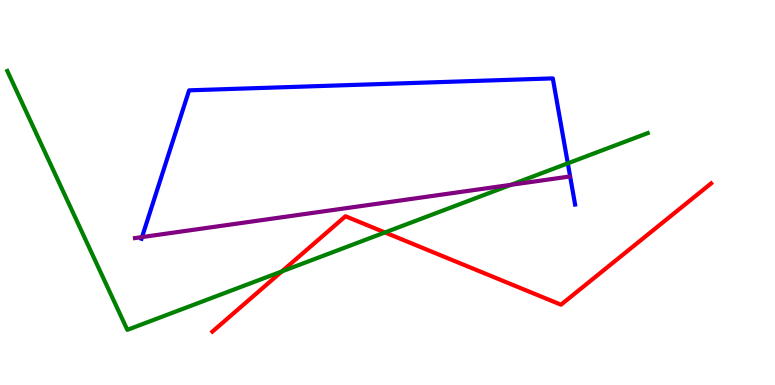[{'lines': ['blue', 'red'], 'intersections': []}, {'lines': ['green', 'red'], 'intersections': [{'x': 3.64, 'y': 2.95}, {'x': 4.97, 'y': 3.96}]}, {'lines': ['purple', 'red'], 'intersections': []}, {'lines': ['blue', 'green'], 'intersections': [{'x': 7.33, 'y': 5.76}]}, {'lines': ['blue', 'purple'], 'intersections': [{'x': 1.83, 'y': 3.84}]}, {'lines': ['green', 'purple'], 'intersections': [{'x': 6.59, 'y': 5.2}]}]